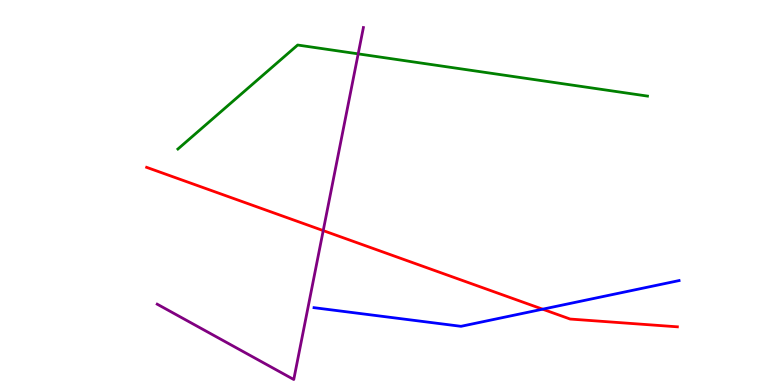[{'lines': ['blue', 'red'], 'intersections': [{'x': 7.0, 'y': 1.97}]}, {'lines': ['green', 'red'], 'intersections': []}, {'lines': ['purple', 'red'], 'intersections': [{'x': 4.17, 'y': 4.01}]}, {'lines': ['blue', 'green'], 'intersections': []}, {'lines': ['blue', 'purple'], 'intersections': []}, {'lines': ['green', 'purple'], 'intersections': [{'x': 4.62, 'y': 8.6}]}]